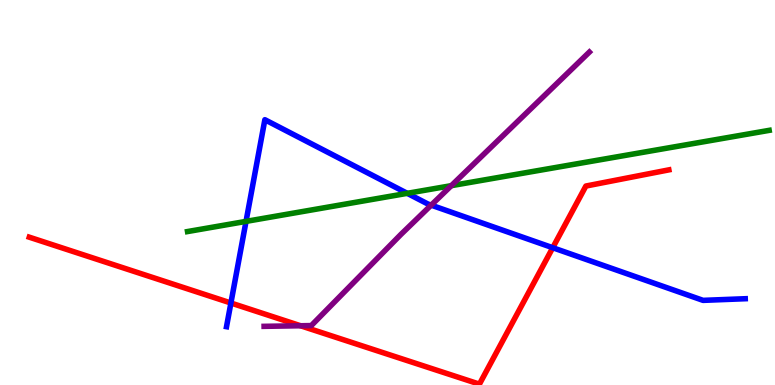[{'lines': ['blue', 'red'], 'intersections': [{'x': 2.98, 'y': 2.13}, {'x': 7.13, 'y': 3.57}]}, {'lines': ['green', 'red'], 'intersections': []}, {'lines': ['purple', 'red'], 'intersections': [{'x': 3.88, 'y': 1.54}]}, {'lines': ['blue', 'green'], 'intersections': [{'x': 3.17, 'y': 4.25}, {'x': 5.25, 'y': 4.98}]}, {'lines': ['blue', 'purple'], 'intersections': [{'x': 5.56, 'y': 4.67}]}, {'lines': ['green', 'purple'], 'intersections': [{'x': 5.82, 'y': 5.18}]}]